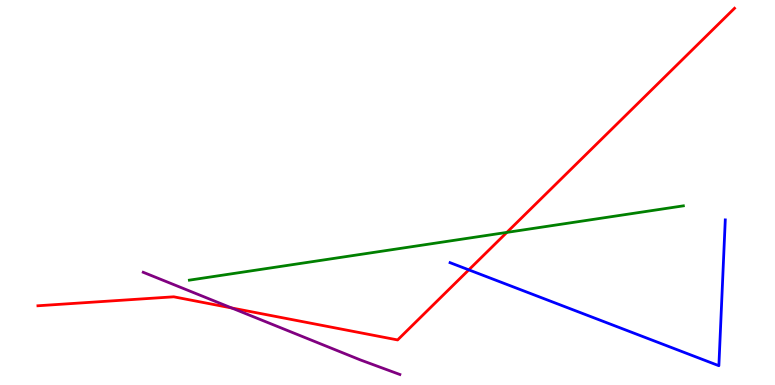[{'lines': ['blue', 'red'], 'intersections': [{'x': 6.05, 'y': 2.99}]}, {'lines': ['green', 'red'], 'intersections': [{'x': 6.54, 'y': 3.96}]}, {'lines': ['purple', 'red'], 'intersections': [{'x': 2.99, 'y': 2.0}]}, {'lines': ['blue', 'green'], 'intersections': []}, {'lines': ['blue', 'purple'], 'intersections': []}, {'lines': ['green', 'purple'], 'intersections': []}]